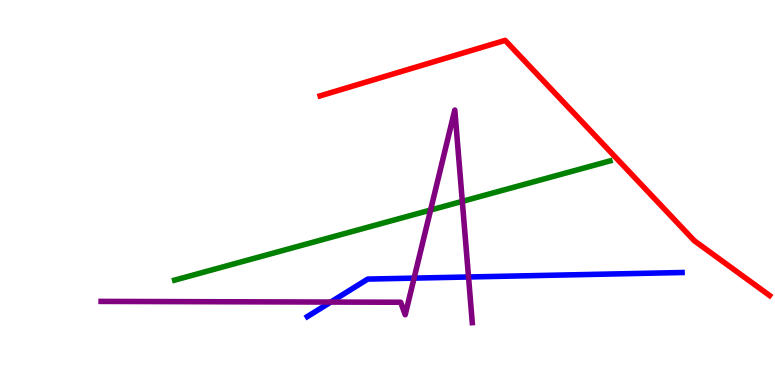[{'lines': ['blue', 'red'], 'intersections': []}, {'lines': ['green', 'red'], 'intersections': []}, {'lines': ['purple', 'red'], 'intersections': []}, {'lines': ['blue', 'green'], 'intersections': []}, {'lines': ['blue', 'purple'], 'intersections': [{'x': 4.27, 'y': 2.15}, {'x': 5.34, 'y': 2.78}, {'x': 6.05, 'y': 2.81}]}, {'lines': ['green', 'purple'], 'intersections': [{'x': 5.56, 'y': 4.54}, {'x': 5.97, 'y': 4.77}]}]